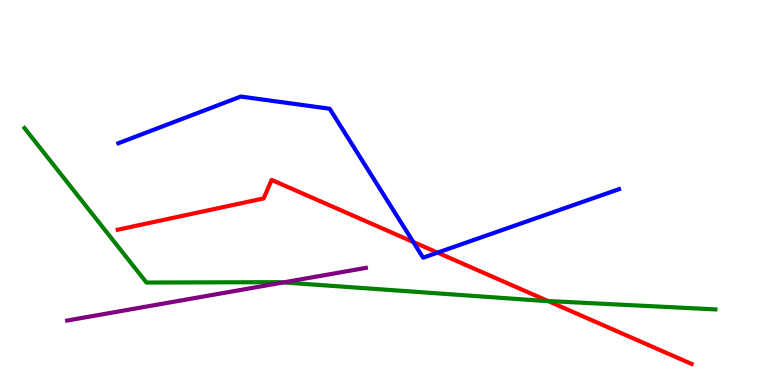[{'lines': ['blue', 'red'], 'intersections': [{'x': 5.33, 'y': 3.71}, {'x': 5.65, 'y': 3.44}]}, {'lines': ['green', 'red'], 'intersections': [{'x': 7.07, 'y': 2.18}]}, {'lines': ['purple', 'red'], 'intersections': []}, {'lines': ['blue', 'green'], 'intersections': []}, {'lines': ['blue', 'purple'], 'intersections': []}, {'lines': ['green', 'purple'], 'intersections': [{'x': 3.66, 'y': 2.66}]}]